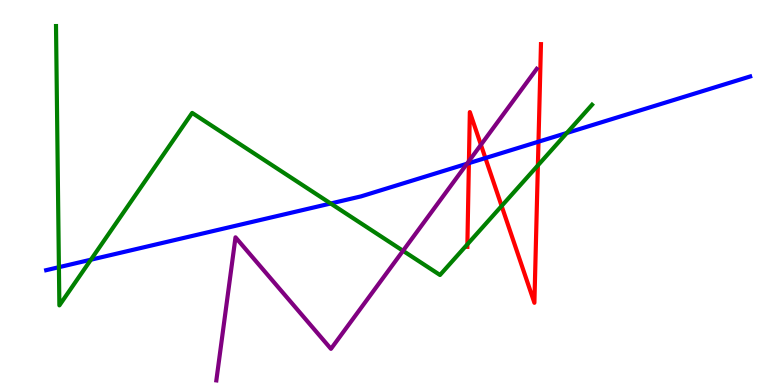[{'lines': ['blue', 'red'], 'intersections': [{'x': 6.05, 'y': 5.76}, {'x': 6.26, 'y': 5.89}, {'x': 6.95, 'y': 6.32}]}, {'lines': ['green', 'red'], 'intersections': [{'x': 6.03, 'y': 3.65}, {'x': 6.47, 'y': 4.65}, {'x': 6.94, 'y': 5.7}]}, {'lines': ['purple', 'red'], 'intersections': [{'x': 6.05, 'y': 5.81}, {'x': 6.21, 'y': 6.24}]}, {'lines': ['blue', 'green'], 'intersections': [{'x': 0.76, 'y': 3.06}, {'x': 1.17, 'y': 3.25}, {'x': 4.27, 'y': 4.71}, {'x': 7.31, 'y': 6.55}]}, {'lines': ['blue', 'purple'], 'intersections': [{'x': 6.03, 'y': 5.75}]}, {'lines': ['green', 'purple'], 'intersections': [{'x': 5.2, 'y': 3.49}]}]